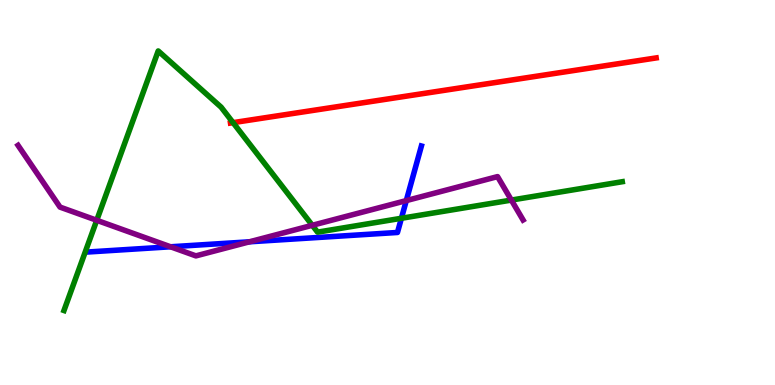[{'lines': ['blue', 'red'], 'intersections': []}, {'lines': ['green', 'red'], 'intersections': [{'x': 3.01, 'y': 6.81}]}, {'lines': ['purple', 'red'], 'intersections': []}, {'lines': ['blue', 'green'], 'intersections': [{'x': 5.18, 'y': 4.33}]}, {'lines': ['blue', 'purple'], 'intersections': [{'x': 2.2, 'y': 3.59}, {'x': 3.22, 'y': 3.72}, {'x': 5.24, 'y': 4.79}]}, {'lines': ['green', 'purple'], 'intersections': [{'x': 1.25, 'y': 4.28}, {'x': 4.03, 'y': 4.15}, {'x': 6.6, 'y': 4.8}]}]